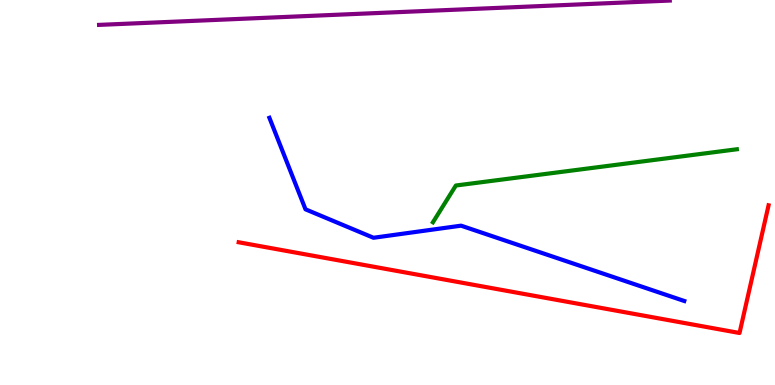[{'lines': ['blue', 'red'], 'intersections': []}, {'lines': ['green', 'red'], 'intersections': []}, {'lines': ['purple', 'red'], 'intersections': []}, {'lines': ['blue', 'green'], 'intersections': []}, {'lines': ['blue', 'purple'], 'intersections': []}, {'lines': ['green', 'purple'], 'intersections': []}]